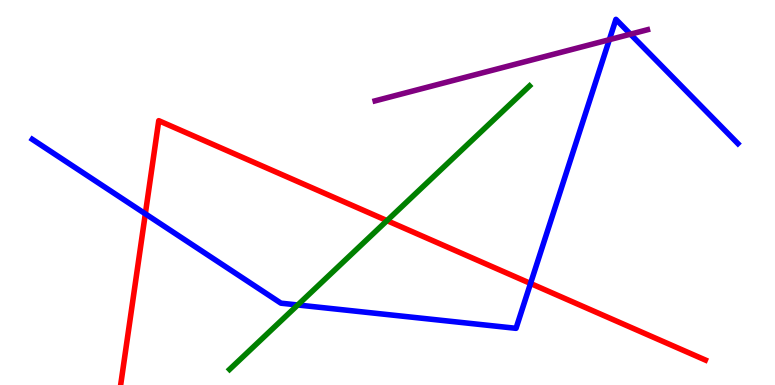[{'lines': ['blue', 'red'], 'intersections': [{'x': 1.88, 'y': 4.45}, {'x': 6.85, 'y': 2.64}]}, {'lines': ['green', 'red'], 'intersections': [{'x': 4.99, 'y': 4.27}]}, {'lines': ['purple', 'red'], 'intersections': []}, {'lines': ['blue', 'green'], 'intersections': [{'x': 3.84, 'y': 2.08}]}, {'lines': ['blue', 'purple'], 'intersections': [{'x': 7.86, 'y': 8.97}, {'x': 8.14, 'y': 9.11}]}, {'lines': ['green', 'purple'], 'intersections': []}]